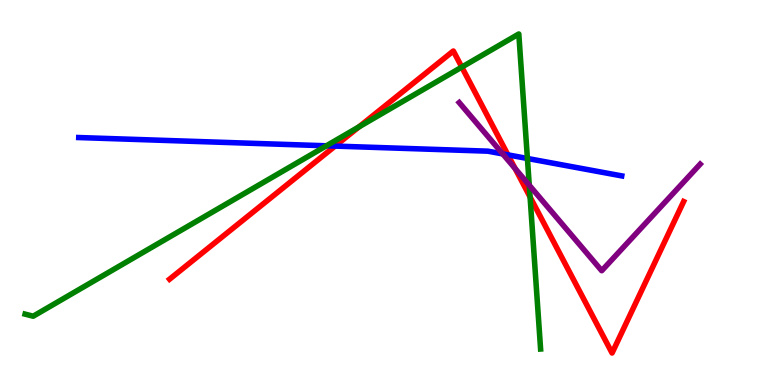[{'lines': ['blue', 'red'], 'intersections': [{'x': 4.32, 'y': 6.21}, {'x': 6.55, 'y': 5.98}]}, {'lines': ['green', 'red'], 'intersections': [{'x': 4.63, 'y': 6.71}, {'x': 5.96, 'y': 8.26}, {'x': 6.84, 'y': 4.88}]}, {'lines': ['purple', 'red'], 'intersections': [{'x': 6.65, 'y': 5.62}]}, {'lines': ['blue', 'green'], 'intersections': [{'x': 4.21, 'y': 6.21}, {'x': 6.81, 'y': 5.88}]}, {'lines': ['blue', 'purple'], 'intersections': [{'x': 6.49, 'y': 6.0}]}, {'lines': ['green', 'purple'], 'intersections': [{'x': 6.83, 'y': 5.19}]}]